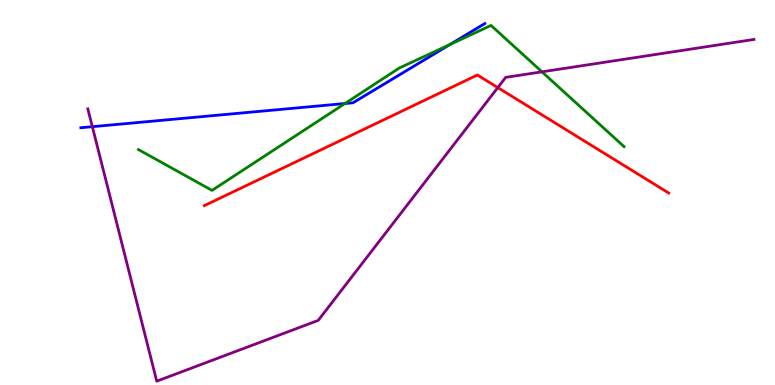[{'lines': ['blue', 'red'], 'intersections': []}, {'lines': ['green', 'red'], 'intersections': []}, {'lines': ['purple', 'red'], 'intersections': [{'x': 6.42, 'y': 7.73}]}, {'lines': ['blue', 'green'], 'intersections': [{'x': 4.45, 'y': 7.31}, {'x': 5.81, 'y': 8.84}]}, {'lines': ['blue', 'purple'], 'intersections': [{'x': 1.19, 'y': 6.71}]}, {'lines': ['green', 'purple'], 'intersections': [{'x': 6.99, 'y': 8.13}]}]